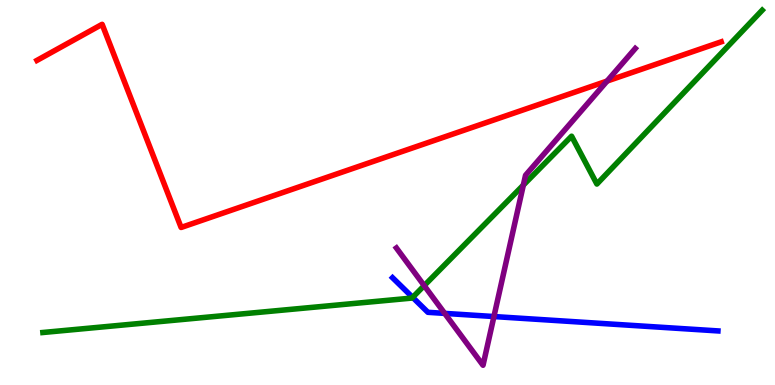[{'lines': ['blue', 'red'], 'intersections': []}, {'lines': ['green', 'red'], 'intersections': []}, {'lines': ['purple', 'red'], 'intersections': [{'x': 7.83, 'y': 7.89}]}, {'lines': ['blue', 'green'], 'intersections': [{'x': 5.32, 'y': 2.28}]}, {'lines': ['blue', 'purple'], 'intersections': [{'x': 5.74, 'y': 1.86}, {'x': 6.37, 'y': 1.78}]}, {'lines': ['green', 'purple'], 'intersections': [{'x': 5.47, 'y': 2.58}, {'x': 6.75, 'y': 5.19}]}]